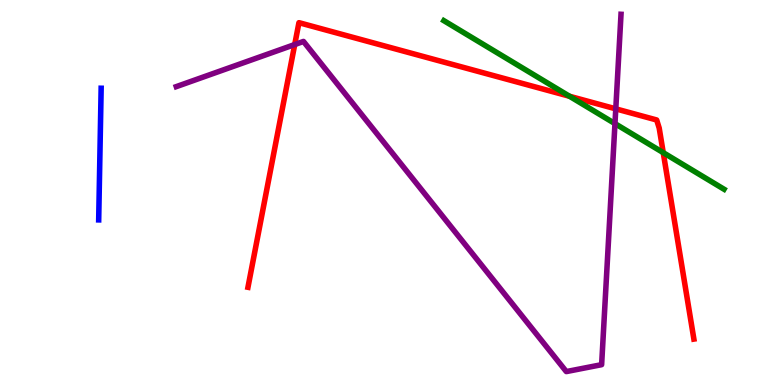[{'lines': ['blue', 'red'], 'intersections': []}, {'lines': ['green', 'red'], 'intersections': [{'x': 7.35, 'y': 7.5}, {'x': 8.56, 'y': 6.04}]}, {'lines': ['purple', 'red'], 'intersections': [{'x': 3.8, 'y': 8.84}, {'x': 7.95, 'y': 7.17}]}, {'lines': ['blue', 'green'], 'intersections': []}, {'lines': ['blue', 'purple'], 'intersections': []}, {'lines': ['green', 'purple'], 'intersections': [{'x': 7.94, 'y': 6.79}]}]